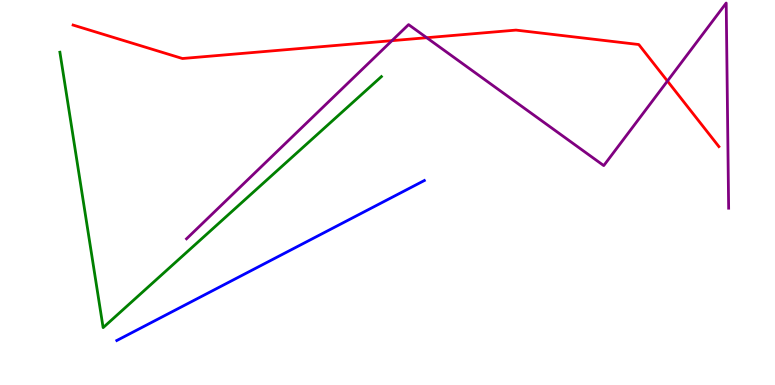[{'lines': ['blue', 'red'], 'intersections': []}, {'lines': ['green', 'red'], 'intersections': []}, {'lines': ['purple', 'red'], 'intersections': [{'x': 5.06, 'y': 8.94}, {'x': 5.51, 'y': 9.02}, {'x': 8.61, 'y': 7.89}]}, {'lines': ['blue', 'green'], 'intersections': []}, {'lines': ['blue', 'purple'], 'intersections': []}, {'lines': ['green', 'purple'], 'intersections': []}]